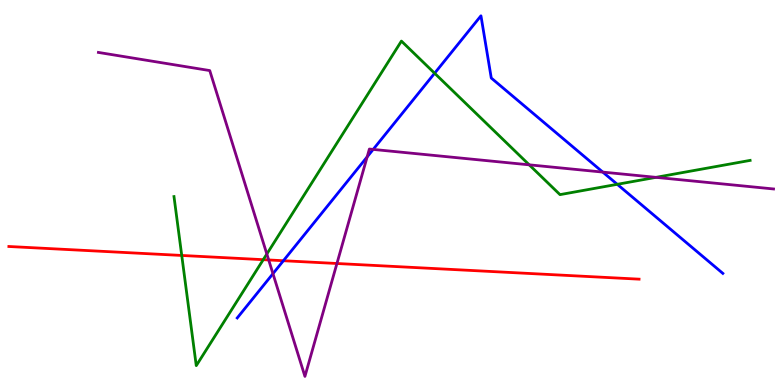[{'lines': ['blue', 'red'], 'intersections': [{'x': 3.66, 'y': 3.23}]}, {'lines': ['green', 'red'], 'intersections': [{'x': 2.35, 'y': 3.36}, {'x': 3.4, 'y': 3.26}]}, {'lines': ['purple', 'red'], 'intersections': [{'x': 3.47, 'y': 3.25}, {'x': 4.35, 'y': 3.16}]}, {'lines': ['blue', 'green'], 'intersections': [{'x': 5.61, 'y': 8.1}, {'x': 7.96, 'y': 5.21}]}, {'lines': ['blue', 'purple'], 'intersections': [{'x': 3.52, 'y': 2.89}, {'x': 4.74, 'y': 5.93}, {'x': 4.82, 'y': 6.12}, {'x': 7.78, 'y': 5.53}]}, {'lines': ['green', 'purple'], 'intersections': [{'x': 3.44, 'y': 3.4}, {'x': 6.83, 'y': 5.72}, {'x': 8.46, 'y': 5.39}]}]